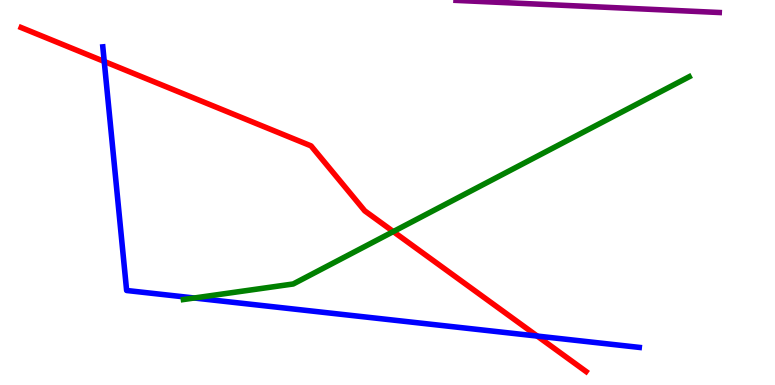[{'lines': ['blue', 'red'], 'intersections': [{'x': 1.35, 'y': 8.4}, {'x': 6.93, 'y': 1.27}]}, {'lines': ['green', 'red'], 'intersections': [{'x': 5.07, 'y': 3.98}]}, {'lines': ['purple', 'red'], 'intersections': []}, {'lines': ['blue', 'green'], 'intersections': [{'x': 2.51, 'y': 2.26}]}, {'lines': ['blue', 'purple'], 'intersections': []}, {'lines': ['green', 'purple'], 'intersections': []}]